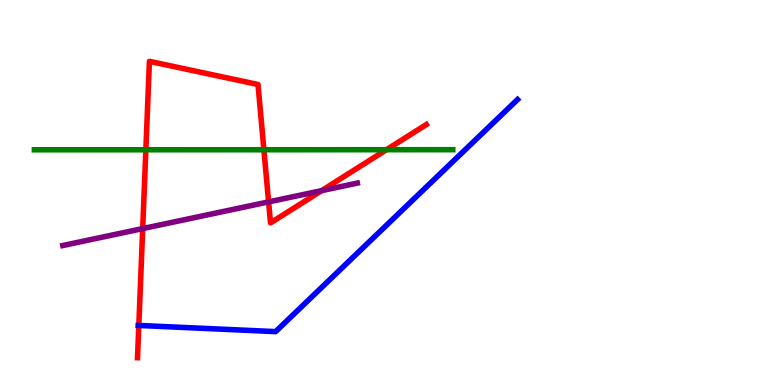[{'lines': ['blue', 'red'], 'intersections': [{'x': 1.79, 'y': 1.55}]}, {'lines': ['green', 'red'], 'intersections': [{'x': 1.88, 'y': 6.11}, {'x': 3.41, 'y': 6.11}, {'x': 4.99, 'y': 6.11}]}, {'lines': ['purple', 'red'], 'intersections': [{'x': 1.84, 'y': 4.06}, {'x': 3.47, 'y': 4.76}, {'x': 4.15, 'y': 5.05}]}, {'lines': ['blue', 'green'], 'intersections': []}, {'lines': ['blue', 'purple'], 'intersections': []}, {'lines': ['green', 'purple'], 'intersections': []}]